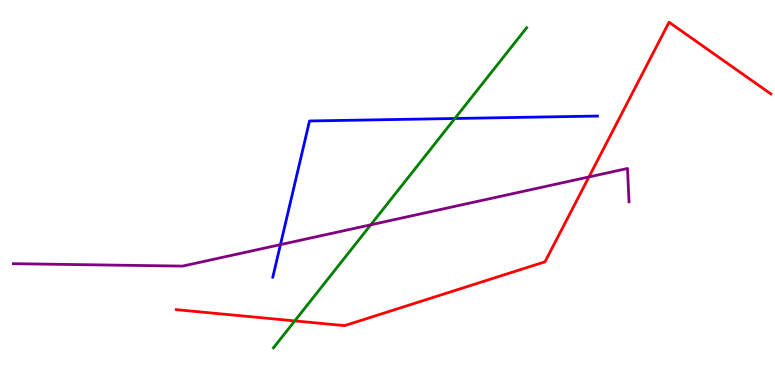[{'lines': ['blue', 'red'], 'intersections': []}, {'lines': ['green', 'red'], 'intersections': [{'x': 3.8, 'y': 1.67}]}, {'lines': ['purple', 'red'], 'intersections': [{'x': 7.6, 'y': 5.4}]}, {'lines': ['blue', 'green'], 'intersections': [{'x': 5.87, 'y': 6.92}]}, {'lines': ['blue', 'purple'], 'intersections': [{'x': 3.62, 'y': 3.65}]}, {'lines': ['green', 'purple'], 'intersections': [{'x': 4.78, 'y': 4.16}]}]